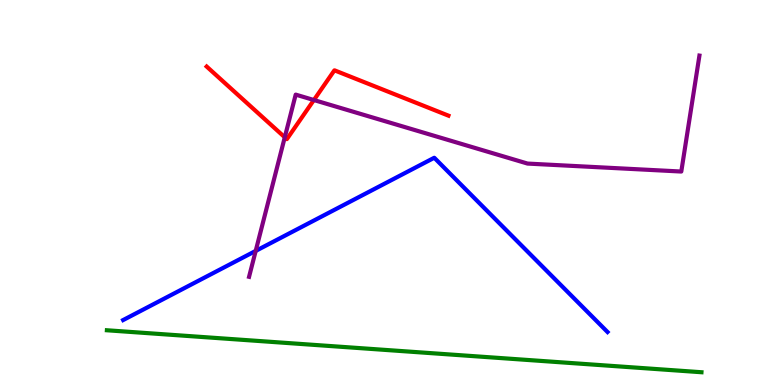[{'lines': ['blue', 'red'], 'intersections': []}, {'lines': ['green', 'red'], 'intersections': []}, {'lines': ['purple', 'red'], 'intersections': [{'x': 3.67, 'y': 6.43}, {'x': 4.05, 'y': 7.4}]}, {'lines': ['blue', 'green'], 'intersections': []}, {'lines': ['blue', 'purple'], 'intersections': [{'x': 3.3, 'y': 3.48}]}, {'lines': ['green', 'purple'], 'intersections': []}]